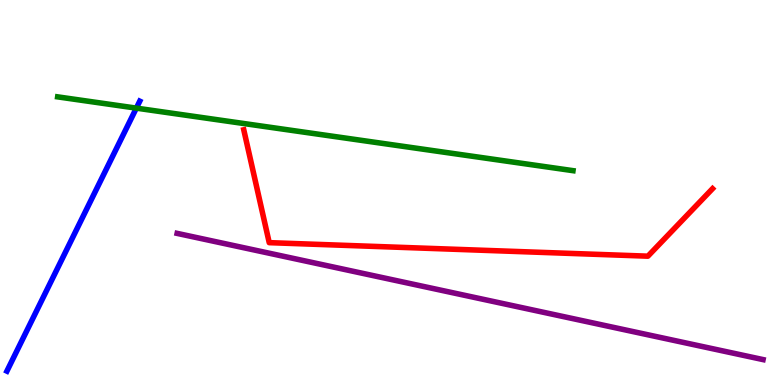[{'lines': ['blue', 'red'], 'intersections': []}, {'lines': ['green', 'red'], 'intersections': []}, {'lines': ['purple', 'red'], 'intersections': []}, {'lines': ['blue', 'green'], 'intersections': [{'x': 1.76, 'y': 7.19}]}, {'lines': ['blue', 'purple'], 'intersections': []}, {'lines': ['green', 'purple'], 'intersections': []}]